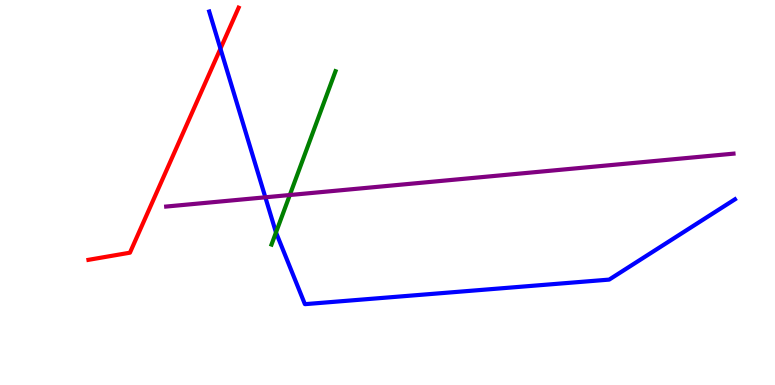[{'lines': ['blue', 'red'], 'intersections': [{'x': 2.84, 'y': 8.74}]}, {'lines': ['green', 'red'], 'intersections': []}, {'lines': ['purple', 'red'], 'intersections': []}, {'lines': ['blue', 'green'], 'intersections': [{'x': 3.56, 'y': 3.96}]}, {'lines': ['blue', 'purple'], 'intersections': [{'x': 3.42, 'y': 4.88}]}, {'lines': ['green', 'purple'], 'intersections': [{'x': 3.74, 'y': 4.93}]}]